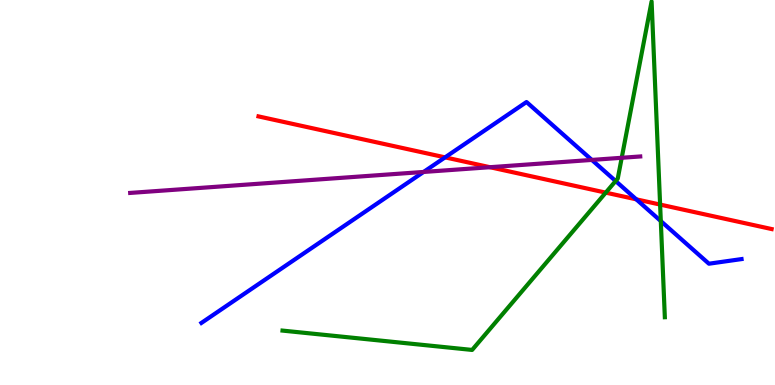[{'lines': ['blue', 'red'], 'intersections': [{'x': 5.74, 'y': 5.91}, {'x': 8.21, 'y': 4.82}]}, {'lines': ['green', 'red'], 'intersections': [{'x': 7.82, 'y': 5.0}, {'x': 8.52, 'y': 4.69}]}, {'lines': ['purple', 'red'], 'intersections': [{'x': 6.32, 'y': 5.66}]}, {'lines': ['blue', 'green'], 'intersections': [{'x': 7.94, 'y': 5.3}, {'x': 8.53, 'y': 4.26}]}, {'lines': ['blue', 'purple'], 'intersections': [{'x': 5.47, 'y': 5.53}, {'x': 7.64, 'y': 5.85}]}, {'lines': ['green', 'purple'], 'intersections': [{'x': 8.02, 'y': 5.9}]}]